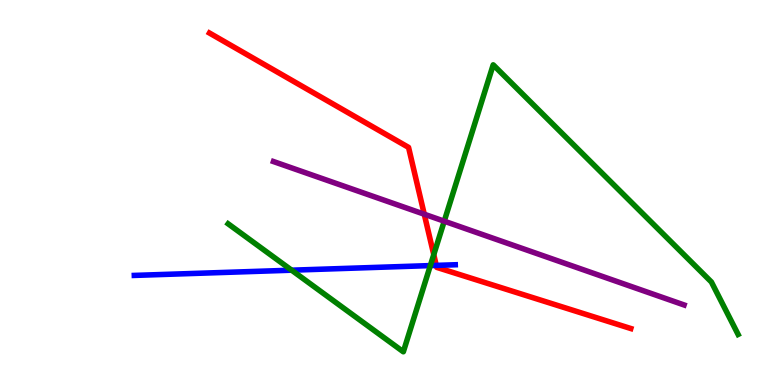[{'lines': ['blue', 'red'], 'intersections': [{'x': 5.63, 'y': 3.11}]}, {'lines': ['green', 'red'], 'intersections': [{'x': 5.6, 'y': 3.39}]}, {'lines': ['purple', 'red'], 'intersections': [{'x': 5.47, 'y': 4.44}]}, {'lines': ['blue', 'green'], 'intersections': [{'x': 3.76, 'y': 2.98}, {'x': 5.55, 'y': 3.1}]}, {'lines': ['blue', 'purple'], 'intersections': []}, {'lines': ['green', 'purple'], 'intersections': [{'x': 5.73, 'y': 4.25}]}]